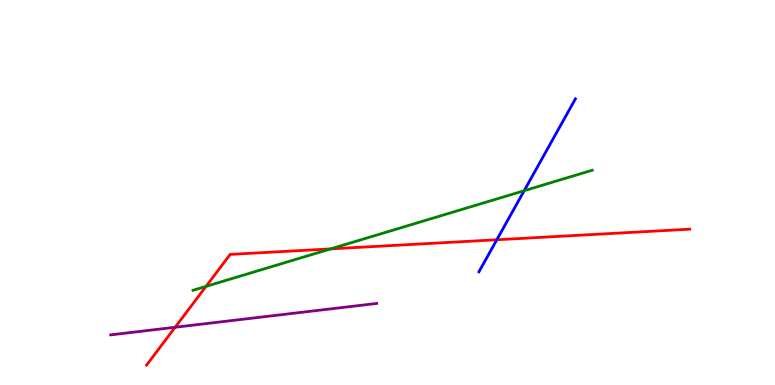[{'lines': ['blue', 'red'], 'intersections': [{'x': 6.41, 'y': 3.77}]}, {'lines': ['green', 'red'], 'intersections': [{'x': 2.66, 'y': 2.56}, {'x': 4.27, 'y': 3.54}]}, {'lines': ['purple', 'red'], 'intersections': [{'x': 2.26, 'y': 1.5}]}, {'lines': ['blue', 'green'], 'intersections': [{'x': 6.76, 'y': 5.05}]}, {'lines': ['blue', 'purple'], 'intersections': []}, {'lines': ['green', 'purple'], 'intersections': []}]